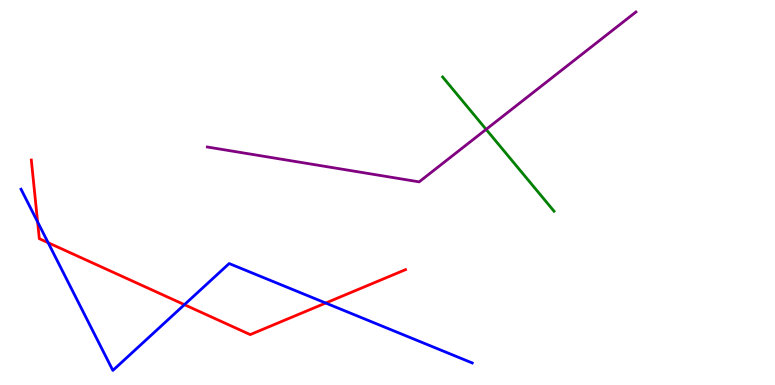[{'lines': ['blue', 'red'], 'intersections': [{'x': 0.485, 'y': 4.24}, {'x': 0.621, 'y': 3.7}, {'x': 2.38, 'y': 2.09}, {'x': 4.2, 'y': 2.13}]}, {'lines': ['green', 'red'], 'intersections': []}, {'lines': ['purple', 'red'], 'intersections': []}, {'lines': ['blue', 'green'], 'intersections': []}, {'lines': ['blue', 'purple'], 'intersections': []}, {'lines': ['green', 'purple'], 'intersections': [{'x': 6.27, 'y': 6.64}]}]